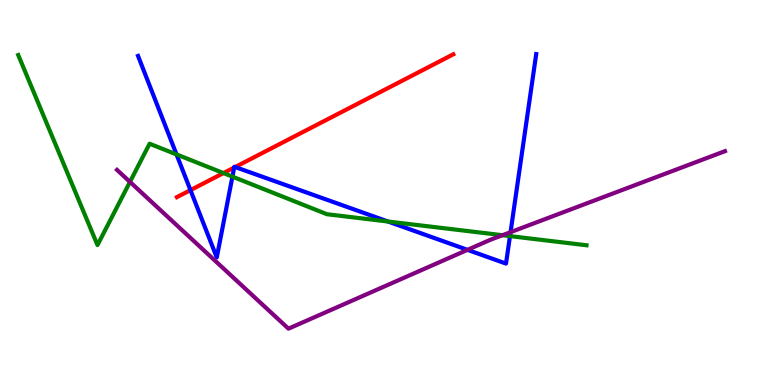[{'lines': ['blue', 'red'], 'intersections': [{'x': 2.46, 'y': 5.06}, {'x': 3.02, 'y': 5.65}, {'x': 3.03, 'y': 5.66}]}, {'lines': ['green', 'red'], 'intersections': [{'x': 2.88, 'y': 5.5}]}, {'lines': ['purple', 'red'], 'intersections': []}, {'lines': ['blue', 'green'], 'intersections': [{'x': 2.28, 'y': 5.99}, {'x': 3.0, 'y': 5.41}, {'x': 5.01, 'y': 4.25}, {'x': 6.58, 'y': 3.87}]}, {'lines': ['blue', 'purple'], 'intersections': [{'x': 6.03, 'y': 3.51}, {'x': 6.59, 'y': 3.97}]}, {'lines': ['green', 'purple'], 'intersections': [{'x': 1.68, 'y': 5.28}, {'x': 6.48, 'y': 3.89}]}]